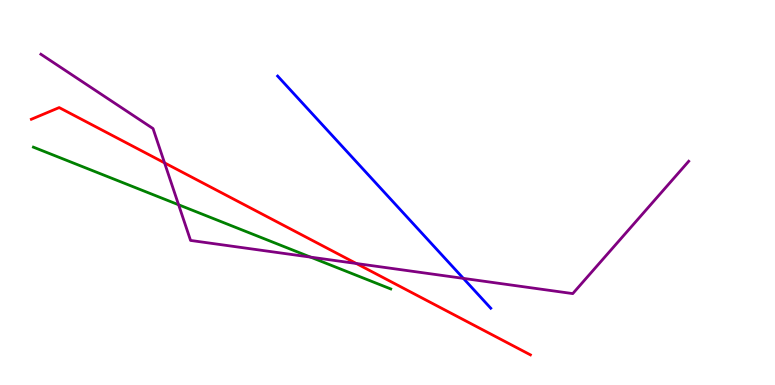[{'lines': ['blue', 'red'], 'intersections': []}, {'lines': ['green', 'red'], 'intersections': []}, {'lines': ['purple', 'red'], 'intersections': [{'x': 2.12, 'y': 5.77}, {'x': 4.6, 'y': 3.16}]}, {'lines': ['blue', 'green'], 'intersections': []}, {'lines': ['blue', 'purple'], 'intersections': [{'x': 5.98, 'y': 2.77}]}, {'lines': ['green', 'purple'], 'intersections': [{'x': 2.3, 'y': 4.68}, {'x': 4.01, 'y': 3.32}]}]